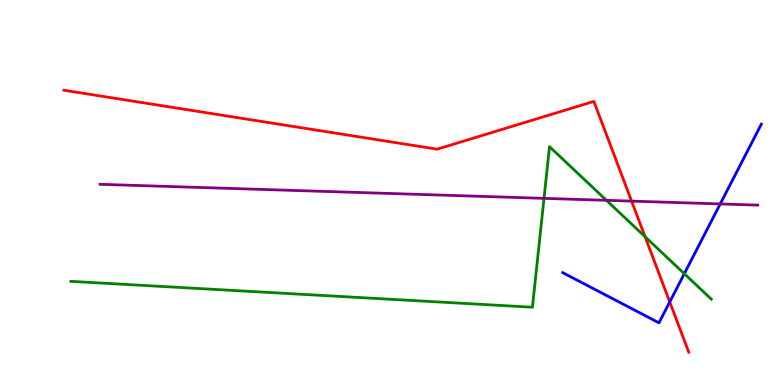[{'lines': ['blue', 'red'], 'intersections': [{'x': 8.64, 'y': 2.16}]}, {'lines': ['green', 'red'], 'intersections': [{'x': 8.32, 'y': 3.85}]}, {'lines': ['purple', 'red'], 'intersections': [{'x': 8.15, 'y': 4.78}]}, {'lines': ['blue', 'green'], 'intersections': [{'x': 8.83, 'y': 2.89}]}, {'lines': ['blue', 'purple'], 'intersections': [{'x': 9.29, 'y': 4.7}]}, {'lines': ['green', 'purple'], 'intersections': [{'x': 7.02, 'y': 4.85}, {'x': 7.83, 'y': 4.8}]}]